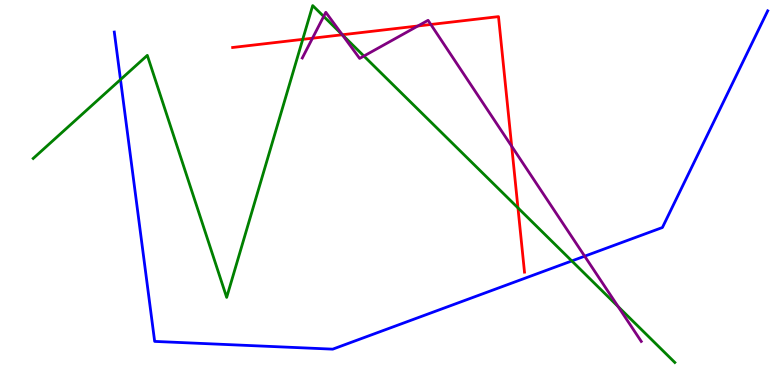[{'lines': ['blue', 'red'], 'intersections': []}, {'lines': ['green', 'red'], 'intersections': [{'x': 3.91, 'y': 8.98}, {'x': 4.42, 'y': 9.1}, {'x': 6.68, 'y': 4.6}]}, {'lines': ['purple', 'red'], 'intersections': [{'x': 4.03, 'y': 9.01}, {'x': 4.42, 'y': 9.1}, {'x': 5.39, 'y': 9.33}, {'x': 5.56, 'y': 9.36}, {'x': 6.6, 'y': 6.2}]}, {'lines': ['blue', 'green'], 'intersections': [{'x': 1.55, 'y': 7.93}, {'x': 7.38, 'y': 3.22}]}, {'lines': ['blue', 'purple'], 'intersections': [{'x': 7.54, 'y': 3.35}]}, {'lines': ['green', 'purple'], 'intersections': [{'x': 4.18, 'y': 9.57}, {'x': 4.42, 'y': 9.1}, {'x': 4.7, 'y': 8.54}, {'x': 7.98, 'y': 2.04}]}]